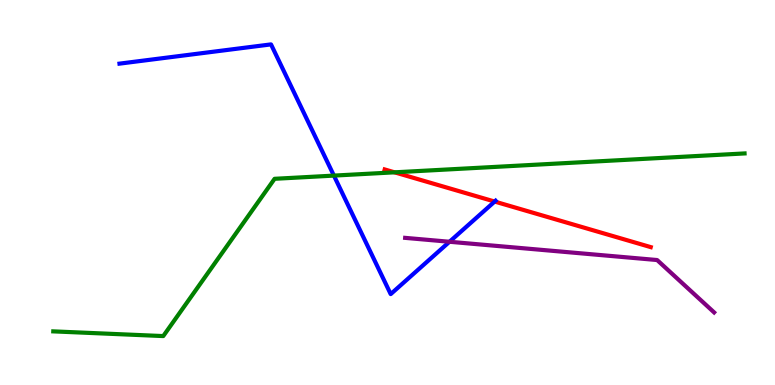[{'lines': ['blue', 'red'], 'intersections': [{'x': 6.38, 'y': 4.76}]}, {'lines': ['green', 'red'], 'intersections': [{'x': 5.09, 'y': 5.52}]}, {'lines': ['purple', 'red'], 'intersections': []}, {'lines': ['blue', 'green'], 'intersections': [{'x': 4.31, 'y': 5.44}]}, {'lines': ['blue', 'purple'], 'intersections': [{'x': 5.8, 'y': 3.72}]}, {'lines': ['green', 'purple'], 'intersections': []}]